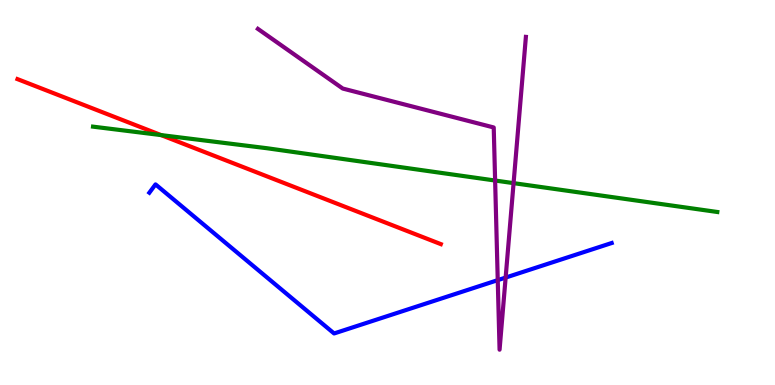[{'lines': ['blue', 'red'], 'intersections': []}, {'lines': ['green', 'red'], 'intersections': [{'x': 2.08, 'y': 6.49}]}, {'lines': ['purple', 'red'], 'intersections': []}, {'lines': ['blue', 'green'], 'intersections': []}, {'lines': ['blue', 'purple'], 'intersections': [{'x': 6.42, 'y': 2.72}, {'x': 6.52, 'y': 2.79}]}, {'lines': ['green', 'purple'], 'intersections': [{'x': 6.39, 'y': 5.31}, {'x': 6.63, 'y': 5.24}]}]